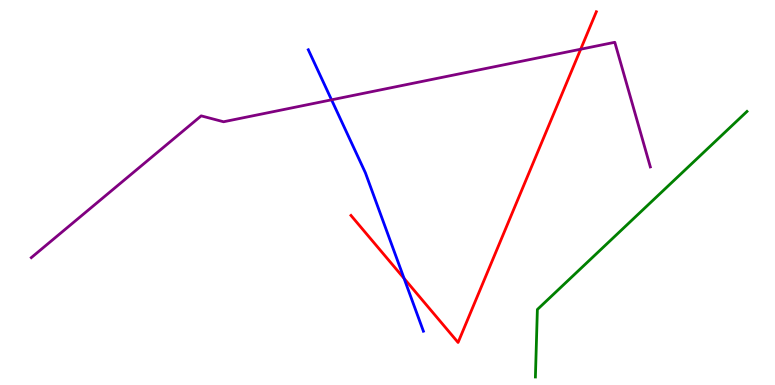[{'lines': ['blue', 'red'], 'intersections': [{'x': 5.21, 'y': 2.77}]}, {'lines': ['green', 'red'], 'intersections': []}, {'lines': ['purple', 'red'], 'intersections': [{'x': 7.49, 'y': 8.72}]}, {'lines': ['blue', 'green'], 'intersections': []}, {'lines': ['blue', 'purple'], 'intersections': [{'x': 4.28, 'y': 7.41}]}, {'lines': ['green', 'purple'], 'intersections': []}]